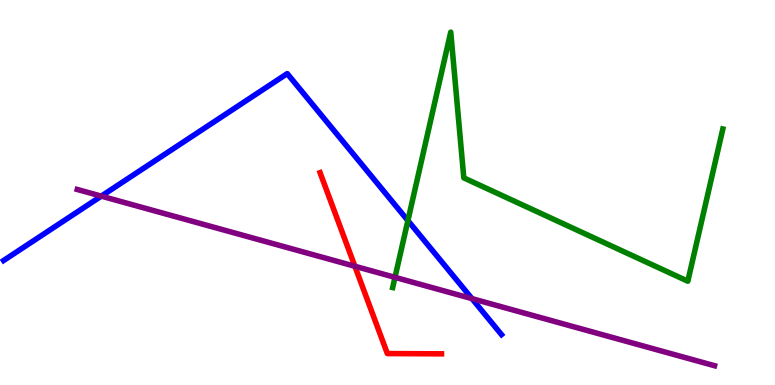[{'lines': ['blue', 'red'], 'intersections': []}, {'lines': ['green', 'red'], 'intersections': []}, {'lines': ['purple', 'red'], 'intersections': [{'x': 4.58, 'y': 3.08}]}, {'lines': ['blue', 'green'], 'intersections': [{'x': 5.26, 'y': 4.27}]}, {'lines': ['blue', 'purple'], 'intersections': [{'x': 1.31, 'y': 4.91}, {'x': 6.09, 'y': 2.24}]}, {'lines': ['green', 'purple'], 'intersections': [{'x': 5.1, 'y': 2.8}]}]